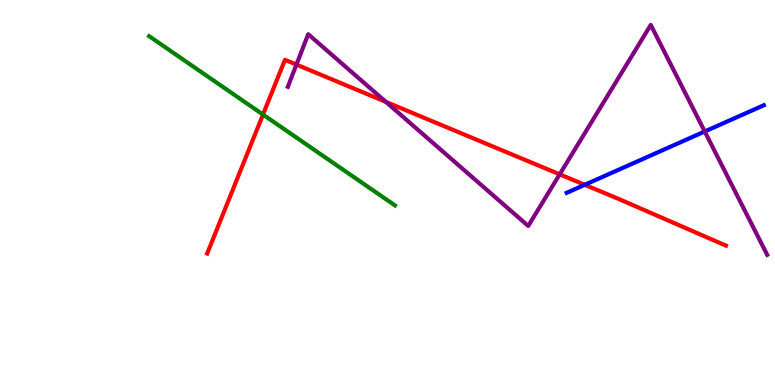[{'lines': ['blue', 'red'], 'intersections': [{'x': 7.55, 'y': 5.2}]}, {'lines': ['green', 'red'], 'intersections': [{'x': 3.39, 'y': 7.02}]}, {'lines': ['purple', 'red'], 'intersections': [{'x': 3.82, 'y': 8.32}, {'x': 4.98, 'y': 7.35}, {'x': 7.22, 'y': 5.47}]}, {'lines': ['blue', 'green'], 'intersections': []}, {'lines': ['blue', 'purple'], 'intersections': [{'x': 9.09, 'y': 6.58}]}, {'lines': ['green', 'purple'], 'intersections': []}]